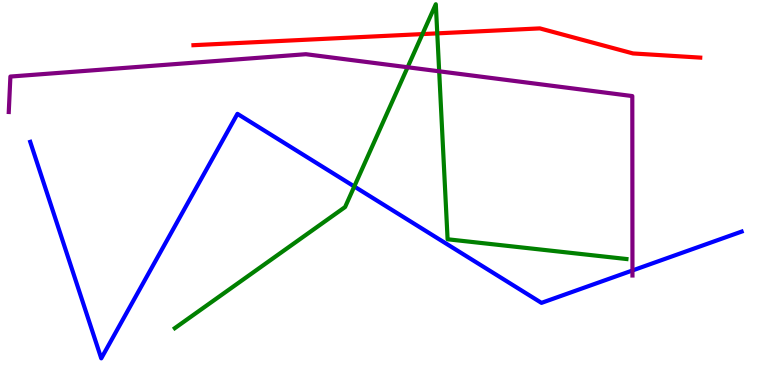[{'lines': ['blue', 'red'], 'intersections': []}, {'lines': ['green', 'red'], 'intersections': [{'x': 5.45, 'y': 9.11}, {'x': 5.64, 'y': 9.13}]}, {'lines': ['purple', 'red'], 'intersections': []}, {'lines': ['blue', 'green'], 'intersections': [{'x': 4.57, 'y': 5.16}]}, {'lines': ['blue', 'purple'], 'intersections': [{'x': 8.16, 'y': 2.97}]}, {'lines': ['green', 'purple'], 'intersections': [{'x': 5.26, 'y': 8.25}, {'x': 5.67, 'y': 8.15}]}]